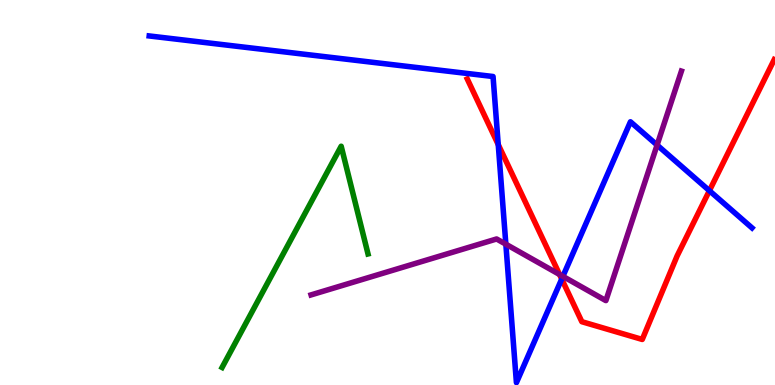[{'lines': ['blue', 'red'], 'intersections': [{'x': 6.43, 'y': 6.24}, {'x': 7.25, 'y': 2.75}, {'x': 9.15, 'y': 5.05}]}, {'lines': ['green', 'red'], 'intersections': []}, {'lines': ['purple', 'red'], 'intersections': [{'x': 7.22, 'y': 2.87}]}, {'lines': ['blue', 'green'], 'intersections': []}, {'lines': ['blue', 'purple'], 'intersections': [{'x': 6.53, 'y': 3.66}, {'x': 7.26, 'y': 2.82}, {'x': 8.48, 'y': 6.23}]}, {'lines': ['green', 'purple'], 'intersections': []}]